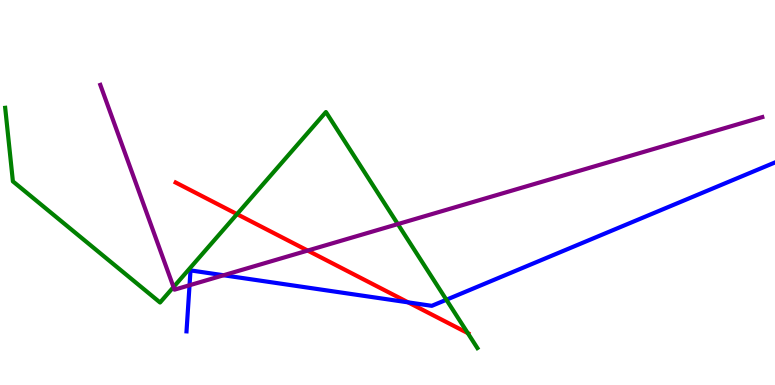[{'lines': ['blue', 'red'], 'intersections': [{'x': 5.27, 'y': 2.15}]}, {'lines': ['green', 'red'], 'intersections': [{'x': 3.06, 'y': 4.44}, {'x': 6.04, 'y': 1.35}]}, {'lines': ['purple', 'red'], 'intersections': [{'x': 3.97, 'y': 3.49}]}, {'lines': ['blue', 'green'], 'intersections': [{'x': 5.76, 'y': 2.21}]}, {'lines': ['blue', 'purple'], 'intersections': [{'x': 2.45, 'y': 2.59}, {'x': 2.88, 'y': 2.85}]}, {'lines': ['green', 'purple'], 'intersections': [{'x': 2.24, 'y': 2.54}, {'x': 5.13, 'y': 4.18}]}]